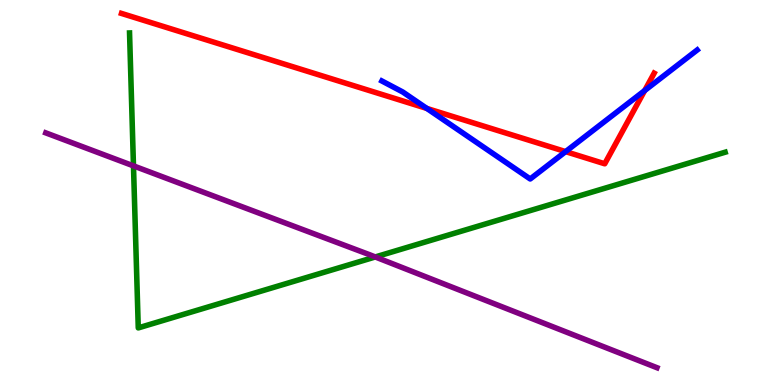[{'lines': ['blue', 'red'], 'intersections': [{'x': 5.51, 'y': 7.18}, {'x': 7.3, 'y': 6.06}, {'x': 8.32, 'y': 7.65}]}, {'lines': ['green', 'red'], 'intersections': []}, {'lines': ['purple', 'red'], 'intersections': []}, {'lines': ['blue', 'green'], 'intersections': []}, {'lines': ['blue', 'purple'], 'intersections': []}, {'lines': ['green', 'purple'], 'intersections': [{'x': 1.72, 'y': 5.69}, {'x': 4.84, 'y': 3.33}]}]